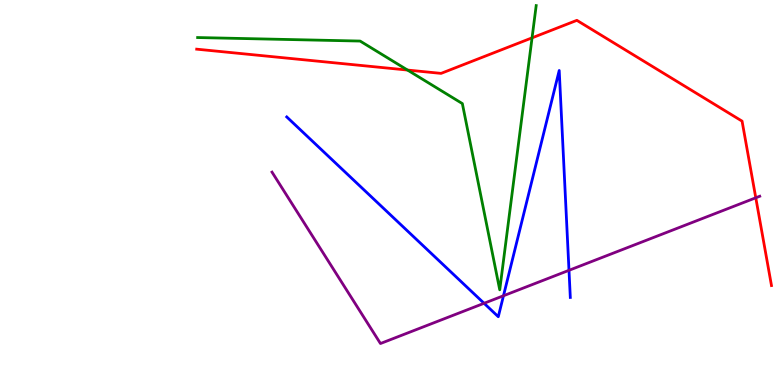[{'lines': ['blue', 'red'], 'intersections': []}, {'lines': ['green', 'red'], 'intersections': [{'x': 5.26, 'y': 8.18}, {'x': 6.87, 'y': 9.02}]}, {'lines': ['purple', 'red'], 'intersections': [{'x': 9.75, 'y': 4.86}]}, {'lines': ['blue', 'green'], 'intersections': []}, {'lines': ['blue', 'purple'], 'intersections': [{'x': 6.25, 'y': 2.12}, {'x': 6.5, 'y': 2.32}, {'x': 7.34, 'y': 2.98}]}, {'lines': ['green', 'purple'], 'intersections': []}]